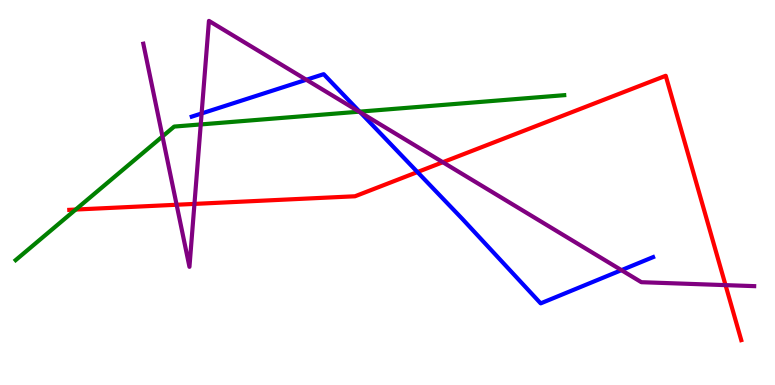[{'lines': ['blue', 'red'], 'intersections': [{'x': 5.39, 'y': 5.53}]}, {'lines': ['green', 'red'], 'intersections': [{'x': 0.977, 'y': 4.56}]}, {'lines': ['purple', 'red'], 'intersections': [{'x': 2.28, 'y': 4.68}, {'x': 2.51, 'y': 4.7}, {'x': 5.71, 'y': 5.79}, {'x': 9.36, 'y': 2.59}]}, {'lines': ['blue', 'green'], 'intersections': [{'x': 4.64, 'y': 7.1}]}, {'lines': ['blue', 'purple'], 'intersections': [{'x': 2.6, 'y': 7.05}, {'x': 3.95, 'y': 7.93}, {'x': 4.65, 'y': 7.08}, {'x': 8.02, 'y': 2.98}]}, {'lines': ['green', 'purple'], 'intersections': [{'x': 2.1, 'y': 6.46}, {'x': 2.59, 'y': 6.77}, {'x': 4.63, 'y': 7.1}]}]